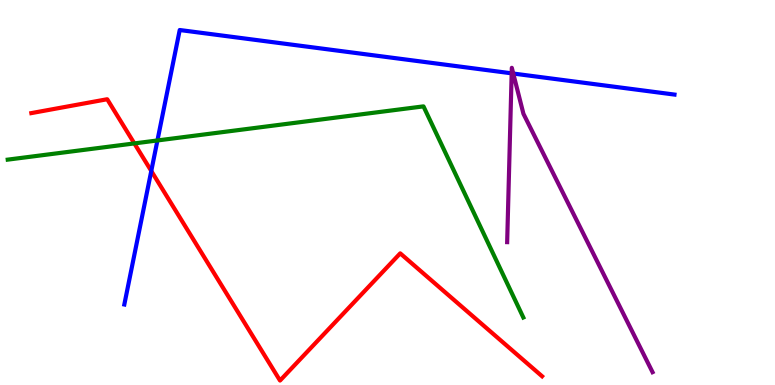[{'lines': ['blue', 'red'], 'intersections': [{'x': 1.95, 'y': 5.56}]}, {'lines': ['green', 'red'], 'intersections': [{'x': 1.73, 'y': 6.27}]}, {'lines': ['purple', 'red'], 'intersections': []}, {'lines': ['blue', 'green'], 'intersections': [{'x': 2.03, 'y': 6.35}]}, {'lines': ['blue', 'purple'], 'intersections': [{'x': 6.6, 'y': 8.1}, {'x': 6.62, 'y': 8.09}]}, {'lines': ['green', 'purple'], 'intersections': []}]